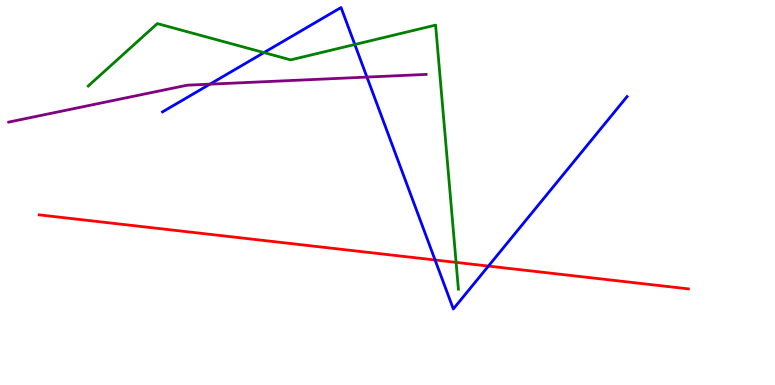[{'lines': ['blue', 'red'], 'intersections': [{'x': 5.61, 'y': 3.25}, {'x': 6.3, 'y': 3.09}]}, {'lines': ['green', 'red'], 'intersections': [{'x': 5.88, 'y': 3.18}]}, {'lines': ['purple', 'red'], 'intersections': []}, {'lines': ['blue', 'green'], 'intersections': [{'x': 3.41, 'y': 8.63}, {'x': 4.58, 'y': 8.84}]}, {'lines': ['blue', 'purple'], 'intersections': [{'x': 2.71, 'y': 7.81}, {'x': 4.73, 'y': 8.0}]}, {'lines': ['green', 'purple'], 'intersections': []}]